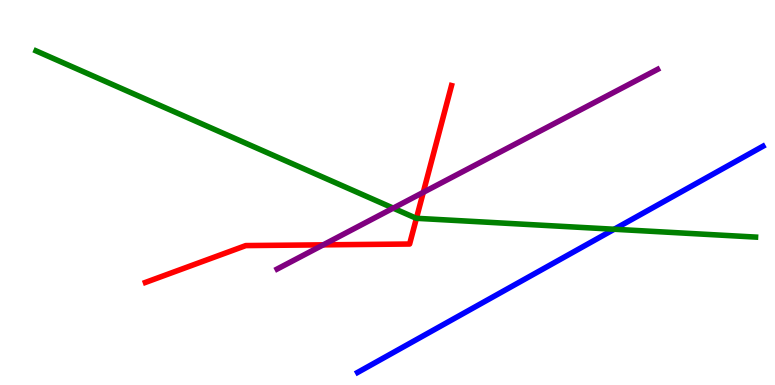[{'lines': ['blue', 'red'], 'intersections': []}, {'lines': ['green', 'red'], 'intersections': [{'x': 5.37, 'y': 4.33}]}, {'lines': ['purple', 'red'], 'intersections': [{'x': 4.17, 'y': 3.64}, {'x': 5.46, 'y': 5.0}]}, {'lines': ['blue', 'green'], 'intersections': [{'x': 7.93, 'y': 4.05}]}, {'lines': ['blue', 'purple'], 'intersections': []}, {'lines': ['green', 'purple'], 'intersections': [{'x': 5.07, 'y': 4.59}]}]